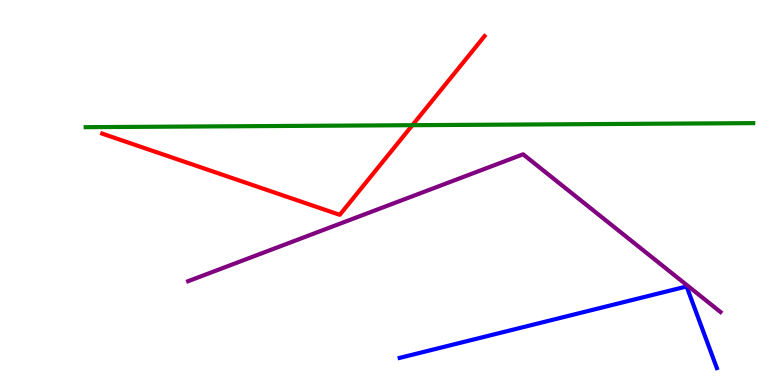[{'lines': ['blue', 'red'], 'intersections': []}, {'lines': ['green', 'red'], 'intersections': [{'x': 5.32, 'y': 6.75}]}, {'lines': ['purple', 'red'], 'intersections': []}, {'lines': ['blue', 'green'], 'intersections': []}, {'lines': ['blue', 'purple'], 'intersections': []}, {'lines': ['green', 'purple'], 'intersections': []}]